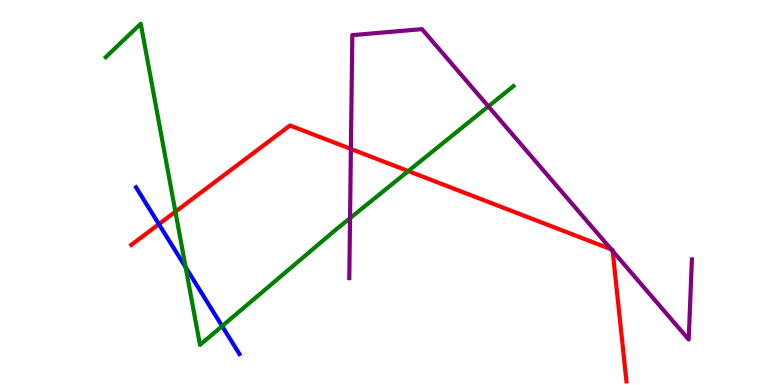[{'lines': ['blue', 'red'], 'intersections': [{'x': 2.05, 'y': 4.18}]}, {'lines': ['green', 'red'], 'intersections': [{'x': 2.26, 'y': 4.5}, {'x': 5.27, 'y': 5.56}]}, {'lines': ['purple', 'red'], 'intersections': [{'x': 4.53, 'y': 6.13}, {'x': 7.89, 'y': 3.52}, {'x': 7.91, 'y': 3.48}]}, {'lines': ['blue', 'green'], 'intersections': [{'x': 2.4, 'y': 3.06}, {'x': 2.87, 'y': 1.53}]}, {'lines': ['blue', 'purple'], 'intersections': []}, {'lines': ['green', 'purple'], 'intersections': [{'x': 4.52, 'y': 4.33}, {'x': 6.3, 'y': 7.24}]}]